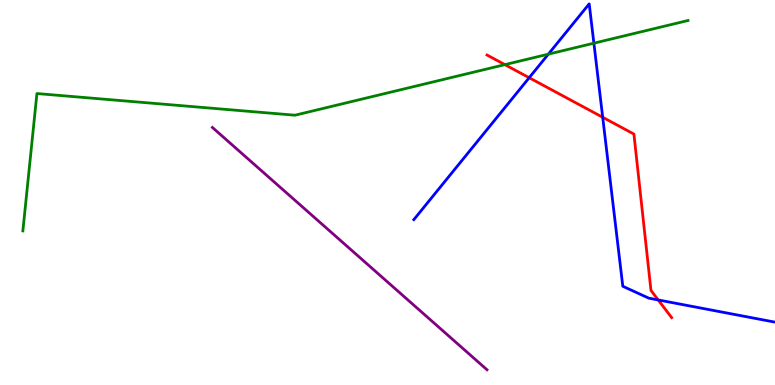[{'lines': ['blue', 'red'], 'intersections': [{'x': 6.83, 'y': 7.98}, {'x': 7.78, 'y': 6.95}, {'x': 8.49, 'y': 2.21}]}, {'lines': ['green', 'red'], 'intersections': [{'x': 6.51, 'y': 8.32}]}, {'lines': ['purple', 'red'], 'intersections': []}, {'lines': ['blue', 'green'], 'intersections': [{'x': 7.08, 'y': 8.59}, {'x': 7.66, 'y': 8.88}]}, {'lines': ['blue', 'purple'], 'intersections': []}, {'lines': ['green', 'purple'], 'intersections': []}]